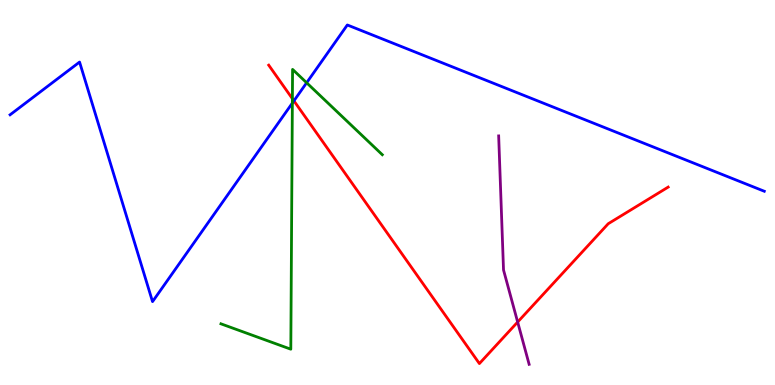[{'lines': ['blue', 'red'], 'intersections': [{'x': 3.79, 'y': 7.38}]}, {'lines': ['green', 'red'], 'intersections': [{'x': 3.77, 'y': 7.44}]}, {'lines': ['purple', 'red'], 'intersections': [{'x': 6.68, 'y': 1.64}]}, {'lines': ['blue', 'green'], 'intersections': [{'x': 3.77, 'y': 7.32}, {'x': 3.96, 'y': 7.85}]}, {'lines': ['blue', 'purple'], 'intersections': []}, {'lines': ['green', 'purple'], 'intersections': []}]